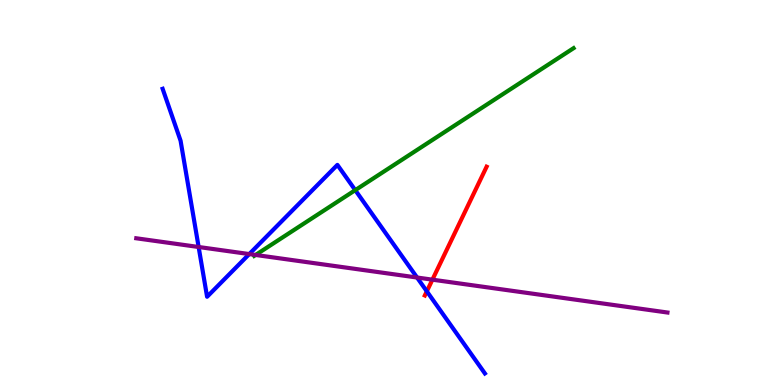[{'lines': ['blue', 'red'], 'intersections': [{'x': 5.51, 'y': 2.43}]}, {'lines': ['green', 'red'], 'intersections': []}, {'lines': ['purple', 'red'], 'intersections': [{'x': 5.58, 'y': 2.74}]}, {'lines': ['blue', 'green'], 'intersections': [{'x': 4.58, 'y': 5.06}]}, {'lines': ['blue', 'purple'], 'intersections': [{'x': 2.56, 'y': 3.58}, {'x': 3.22, 'y': 3.4}, {'x': 5.38, 'y': 2.79}]}, {'lines': ['green', 'purple'], 'intersections': [{'x': 3.3, 'y': 3.38}]}]